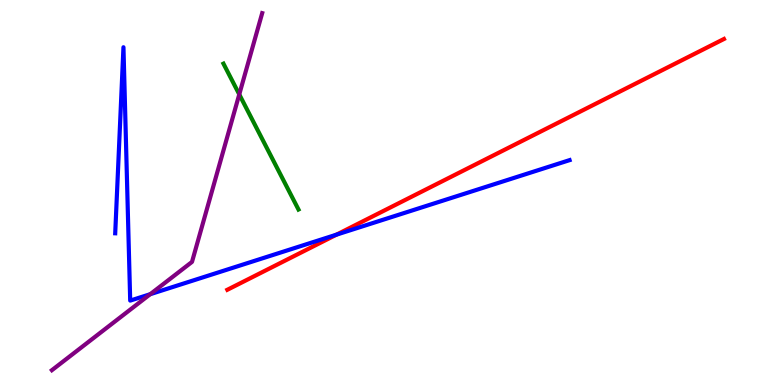[{'lines': ['blue', 'red'], 'intersections': [{'x': 4.34, 'y': 3.91}]}, {'lines': ['green', 'red'], 'intersections': []}, {'lines': ['purple', 'red'], 'intersections': []}, {'lines': ['blue', 'green'], 'intersections': []}, {'lines': ['blue', 'purple'], 'intersections': [{'x': 1.94, 'y': 2.36}]}, {'lines': ['green', 'purple'], 'intersections': [{'x': 3.09, 'y': 7.55}]}]